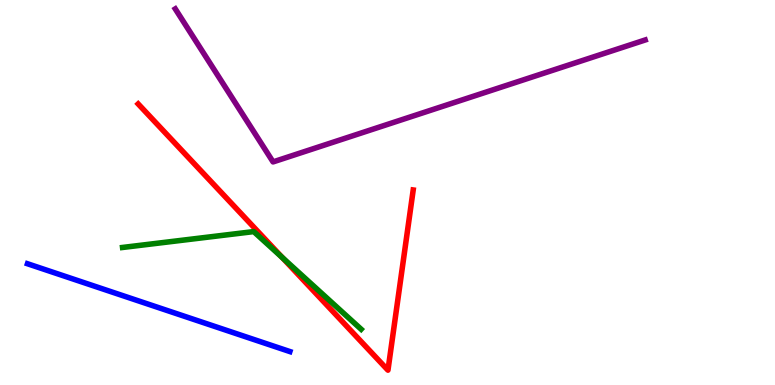[{'lines': ['blue', 'red'], 'intersections': []}, {'lines': ['green', 'red'], 'intersections': [{'x': 3.64, 'y': 3.31}]}, {'lines': ['purple', 'red'], 'intersections': []}, {'lines': ['blue', 'green'], 'intersections': []}, {'lines': ['blue', 'purple'], 'intersections': []}, {'lines': ['green', 'purple'], 'intersections': []}]